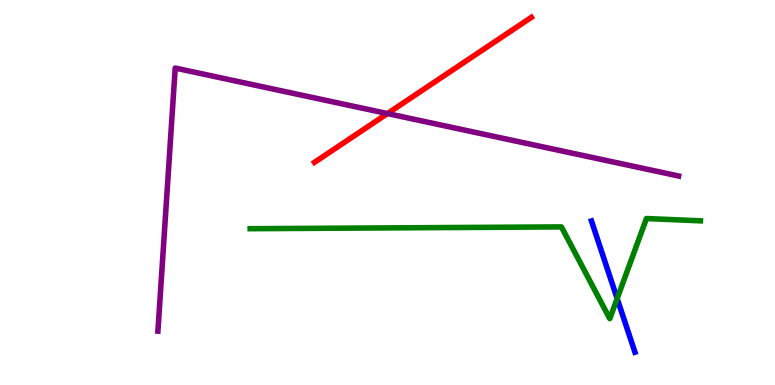[{'lines': ['blue', 'red'], 'intersections': []}, {'lines': ['green', 'red'], 'intersections': []}, {'lines': ['purple', 'red'], 'intersections': [{'x': 5.0, 'y': 7.05}]}, {'lines': ['blue', 'green'], 'intersections': [{'x': 7.96, 'y': 2.25}]}, {'lines': ['blue', 'purple'], 'intersections': []}, {'lines': ['green', 'purple'], 'intersections': []}]